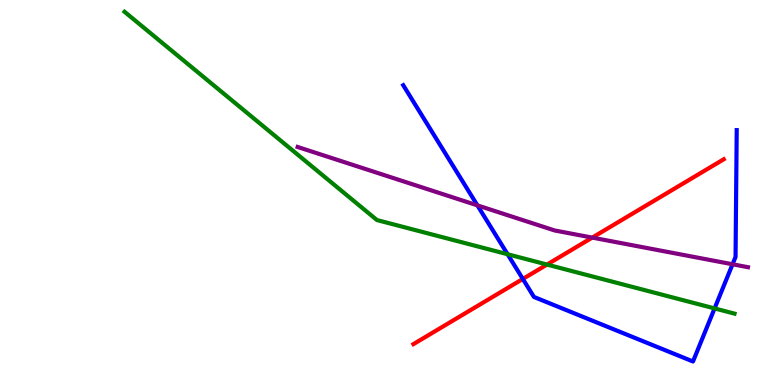[{'lines': ['blue', 'red'], 'intersections': [{'x': 6.75, 'y': 2.75}]}, {'lines': ['green', 'red'], 'intersections': [{'x': 7.06, 'y': 3.13}]}, {'lines': ['purple', 'red'], 'intersections': [{'x': 7.64, 'y': 3.83}]}, {'lines': ['blue', 'green'], 'intersections': [{'x': 6.55, 'y': 3.4}, {'x': 9.22, 'y': 1.99}]}, {'lines': ['blue', 'purple'], 'intersections': [{'x': 6.16, 'y': 4.67}, {'x': 9.45, 'y': 3.14}]}, {'lines': ['green', 'purple'], 'intersections': []}]